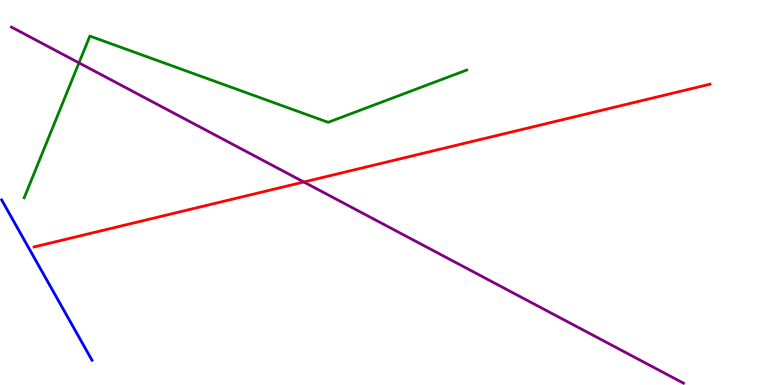[{'lines': ['blue', 'red'], 'intersections': []}, {'lines': ['green', 'red'], 'intersections': []}, {'lines': ['purple', 'red'], 'intersections': [{'x': 3.92, 'y': 5.27}]}, {'lines': ['blue', 'green'], 'intersections': []}, {'lines': ['blue', 'purple'], 'intersections': []}, {'lines': ['green', 'purple'], 'intersections': [{'x': 1.02, 'y': 8.37}]}]